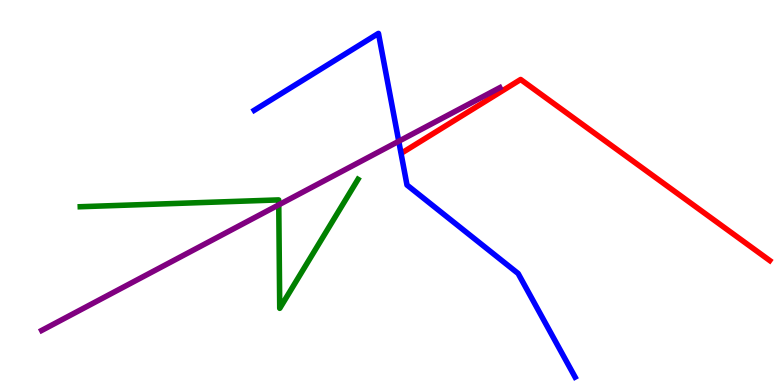[{'lines': ['blue', 'red'], 'intersections': []}, {'lines': ['green', 'red'], 'intersections': []}, {'lines': ['purple', 'red'], 'intersections': []}, {'lines': ['blue', 'green'], 'intersections': []}, {'lines': ['blue', 'purple'], 'intersections': [{'x': 5.15, 'y': 6.33}]}, {'lines': ['green', 'purple'], 'intersections': [{'x': 3.6, 'y': 4.68}]}]